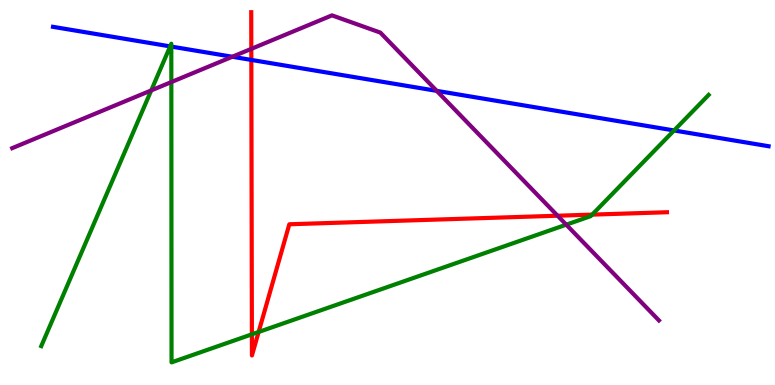[{'lines': ['blue', 'red'], 'intersections': [{'x': 3.24, 'y': 8.44}]}, {'lines': ['green', 'red'], 'intersections': [{'x': 3.25, 'y': 1.32}, {'x': 3.34, 'y': 1.38}, {'x': 7.64, 'y': 4.43}]}, {'lines': ['purple', 'red'], 'intersections': [{'x': 3.24, 'y': 8.73}, {'x': 7.19, 'y': 4.4}]}, {'lines': ['blue', 'green'], 'intersections': [{'x': 2.2, 'y': 8.8}, {'x': 2.21, 'y': 8.79}, {'x': 8.7, 'y': 6.61}]}, {'lines': ['blue', 'purple'], 'intersections': [{'x': 3.0, 'y': 8.53}, {'x': 5.64, 'y': 7.64}]}, {'lines': ['green', 'purple'], 'intersections': [{'x': 1.95, 'y': 7.65}, {'x': 2.21, 'y': 7.87}, {'x': 7.31, 'y': 4.16}]}]